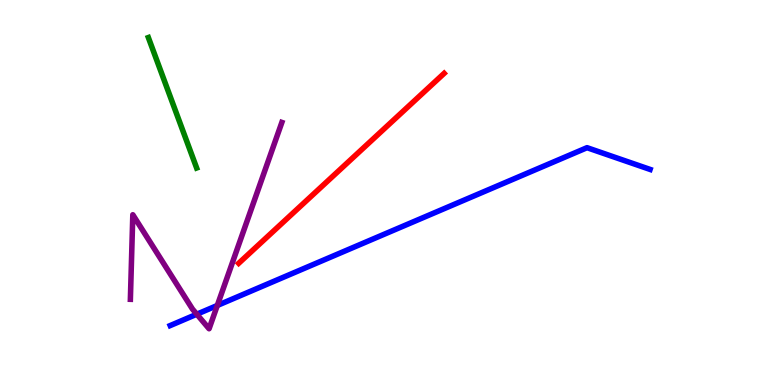[{'lines': ['blue', 'red'], 'intersections': []}, {'lines': ['green', 'red'], 'intersections': []}, {'lines': ['purple', 'red'], 'intersections': []}, {'lines': ['blue', 'green'], 'intersections': []}, {'lines': ['blue', 'purple'], 'intersections': [{'x': 2.54, 'y': 1.84}, {'x': 2.8, 'y': 2.07}]}, {'lines': ['green', 'purple'], 'intersections': []}]